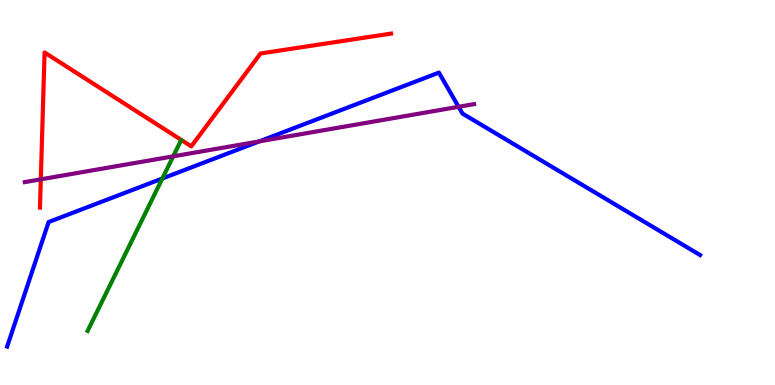[{'lines': ['blue', 'red'], 'intersections': []}, {'lines': ['green', 'red'], 'intersections': []}, {'lines': ['purple', 'red'], 'intersections': [{'x': 0.526, 'y': 5.34}]}, {'lines': ['blue', 'green'], 'intersections': [{'x': 2.09, 'y': 5.36}]}, {'lines': ['blue', 'purple'], 'intersections': [{'x': 3.35, 'y': 6.33}, {'x': 5.92, 'y': 7.23}]}, {'lines': ['green', 'purple'], 'intersections': [{'x': 2.23, 'y': 5.94}]}]